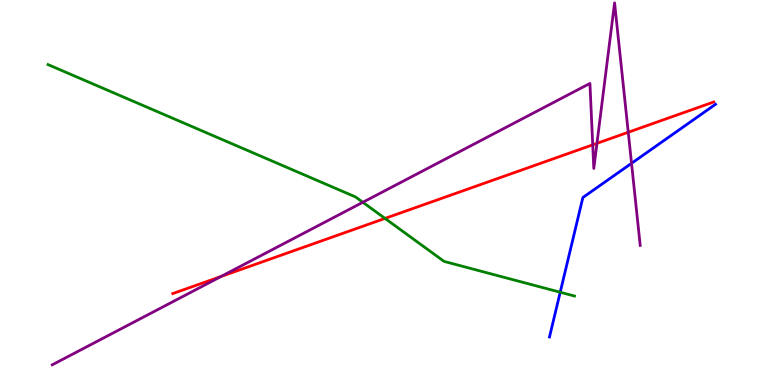[{'lines': ['blue', 'red'], 'intersections': []}, {'lines': ['green', 'red'], 'intersections': [{'x': 4.97, 'y': 4.33}]}, {'lines': ['purple', 'red'], 'intersections': [{'x': 2.85, 'y': 2.82}, {'x': 7.65, 'y': 6.24}, {'x': 7.7, 'y': 6.28}, {'x': 8.11, 'y': 6.56}]}, {'lines': ['blue', 'green'], 'intersections': [{'x': 7.23, 'y': 2.41}]}, {'lines': ['blue', 'purple'], 'intersections': [{'x': 8.15, 'y': 5.76}]}, {'lines': ['green', 'purple'], 'intersections': [{'x': 4.68, 'y': 4.75}]}]